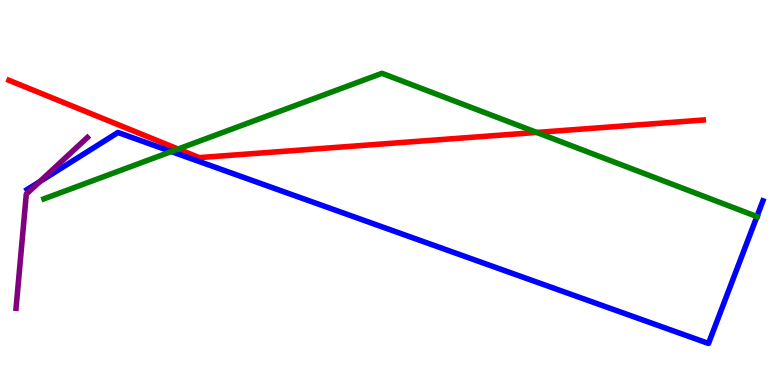[{'lines': ['blue', 'red'], 'intersections': []}, {'lines': ['green', 'red'], 'intersections': [{'x': 2.3, 'y': 6.13}, {'x': 6.93, 'y': 6.56}]}, {'lines': ['purple', 'red'], 'intersections': []}, {'lines': ['blue', 'green'], 'intersections': [{'x': 2.21, 'y': 6.06}, {'x': 9.77, 'y': 4.37}]}, {'lines': ['blue', 'purple'], 'intersections': [{'x': 0.511, 'y': 5.28}]}, {'lines': ['green', 'purple'], 'intersections': []}]